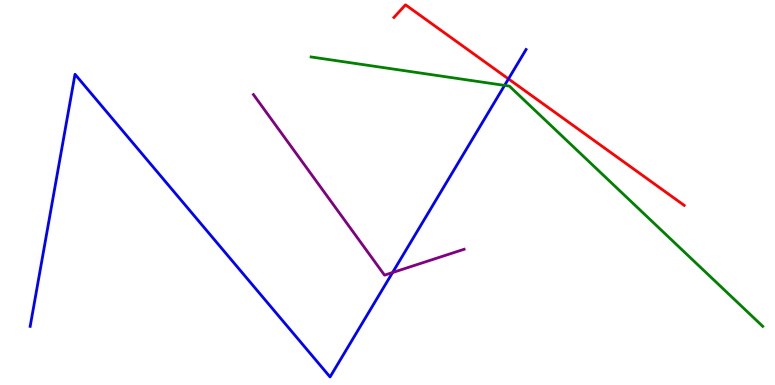[{'lines': ['blue', 'red'], 'intersections': [{'x': 6.56, 'y': 7.95}]}, {'lines': ['green', 'red'], 'intersections': []}, {'lines': ['purple', 'red'], 'intersections': []}, {'lines': ['blue', 'green'], 'intersections': [{'x': 6.51, 'y': 7.78}]}, {'lines': ['blue', 'purple'], 'intersections': [{'x': 5.07, 'y': 2.92}]}, {'lines': ['green', 'purple'], 'intersections': []}]